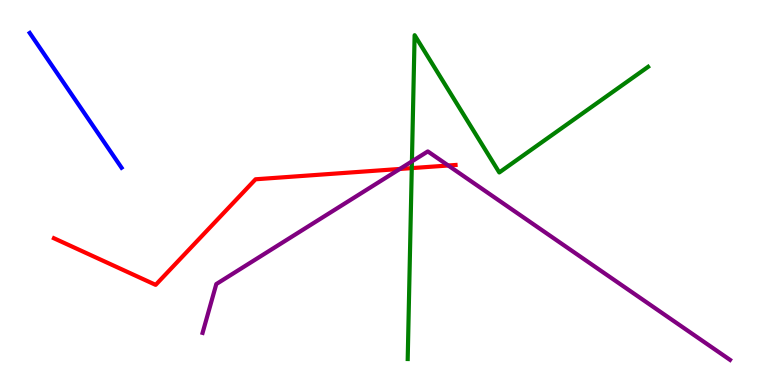[{'lines': ['blue', 'red'], 'intersections': []}, {'lines': ['green', 'red'], 'intersections': [{'x': 5.31, 'y': 5.63}]}, {'lines': ['purple', 'red'], 'intersections': [{'x': 5.16, 'y': 5.61}, {'x': 5.78, 'y': 5.7}]}, {'lines': ['blue', 'green'], 'intersections': []}, {'lines': ['blue', 'purple'], 'intersections': []}, {'lines': ['green', 'purple'], 'intersections': [{'x': 5.32, 'y': 5.81}]}]